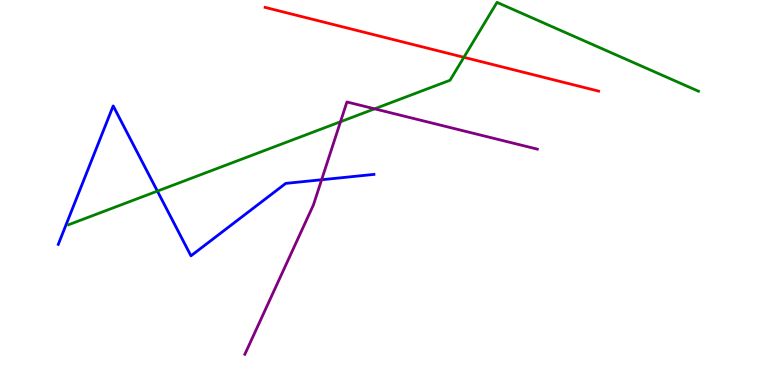[{'lines': ['blue', 'red'], 'intersections': []}, {'lines': ['green', 'red'], 'intersections': [{'x': 5.99, 'y': 8.51}]}, {'lines': ['purple', 'red'], 'intersections': []}, {'lines': ['blue', 'green'], 'intersections': [{'x': 2.03, 'y': 5.04}]}, {'lines': ['blue', 'purple'], 'intersections': [{'x': 4.15, 'y': 5.33}]}, {'lines': ['green', 'purple'], 'intersections': [{'x': 4.39, 'y': 6.84}, {'x': 4.83, 'y': 7.17}]}]